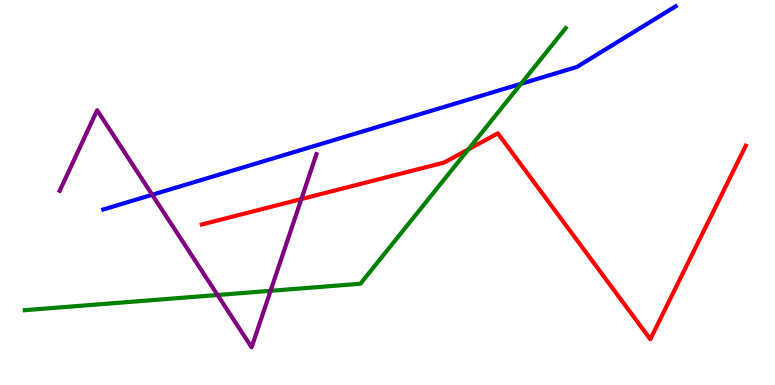[{'lines': ['blue', 'red'], 'intersections': []}, {'lines': ['green', 'red'], 'intersections': [{'x': 6.04, 'y': 6.12}]}, {'lines': ['purple', 'red'], 'intersections': [{'x': 3.89, 'y': 4.83}]}, {'lines': ['blue', 'green'], 'intersections': [{'x': 6.72, 'y': 7.82}]}, {'lines': ['blue', 'purple'], 'intersections': [{'x': 1.96, 'y': 4.94}]}, {'lines': ['green', 'purple'], 'intersections': [{'x': 2.81, 'y': 2.34}, {'x': 3.49, 'y': 2.45}]}]